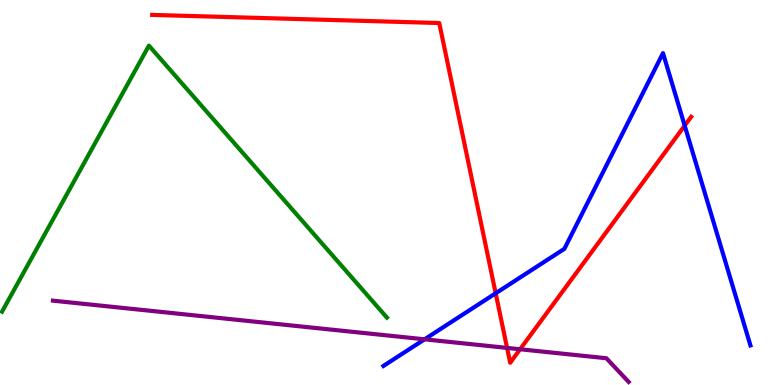[{'lines': ['blue', 'red'], 'intersections': [{'x': 6.4, 'y': 2.38}, {'x': 8.83, 'y': 6.74}]}, {'lines': ['green', 'red'], 'intersections': []}, {'lines': ['purple', 'red'], 'intersections': [{'x': 6.54, 'y': 0.964}, {'x': 6.71, 'y': 0.928}]}, {'lines': ['blue', 'green'], 'intersections': []}, {'lines': ['blue', 'purple'], 'intersections': [{'x': 5.48, 'y': 1.19}]}, {'lines': ['green', 'purple'], 'intersections': []}]